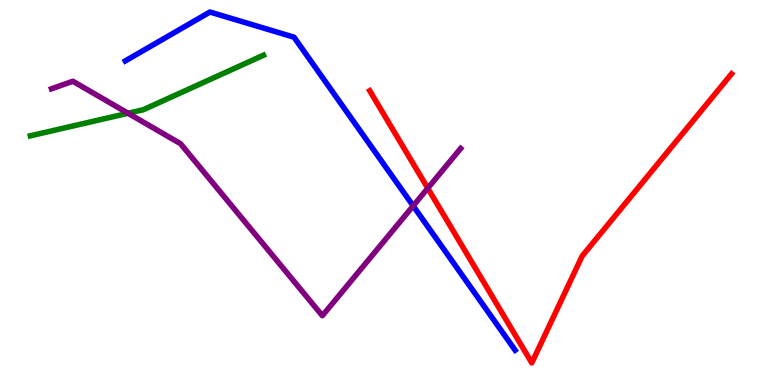[{'lines': ['blue', 'red'], 'intersections': []}, {'lines': ['green', 'red'], 'intersections': []}, {'lines': ['purple', 'red'], 'intersections': [{'x': 5.52, 'y': 5.11}]}, {'lines': ['blue', 'green'], 'intersections': []}, {'lines': ['blue', 'purple'], 'intersections': [{'x': 5.33, 'y': 4.65}]}, {'lines': ['green', 'purple'], 'intersections': [{'x': 1.65, 'y': 7.06}]}]